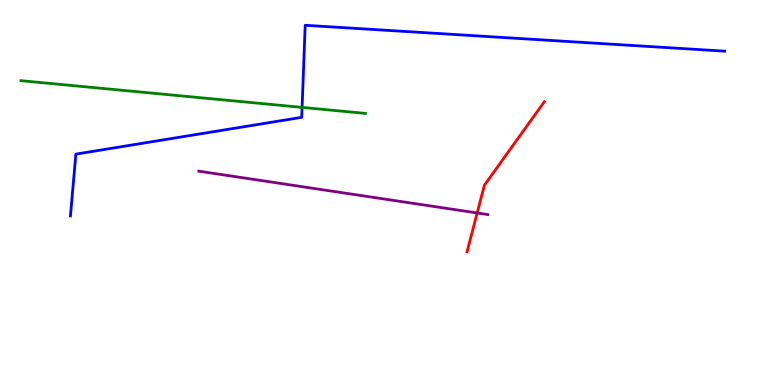[{'lines': ['blue', 'red'], 'intersections': []}, {'lines': ['green', 'red'], 'intersections': []}, {'lines': ['purple', 'red'], 'intersections': [{'x': 6.16, 'y': 4.47}]}, {'lines': ['blue', 'green'], 'intersections': [{'x': 3.9, 'y': 7.21}]}, {'lines': ['blue', 'purple'], 'intersections': []}, {'lines': ['green', 'purple'], 'intersections': []}]